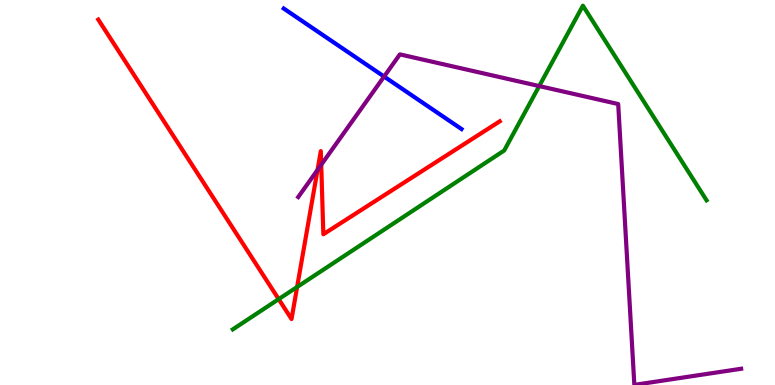[{'lines': ['blue', 'red'], 'intersections': []}, {'lines': ['green', 'red'], 'intersections': [{'x': 3.6, 'y': 2.23}, {'x': 3.83, 'y': 2.55}]}, {'lines': ['purple', 'red'], 'intersections': [{'x': 4.1, 'y': 5.59}, {'x': 4.14, 'y': 5.72}]}, {'lines': ['blue', 'green'], 'intersections': []}, {'lines': ['blue', 'purple'], 'intersections': [{'x': 4.96, 'y': 8.01}]}, {'lines': ['green', 'purple'], 'intersections': [{'x': 6.96, 'y': 7.76}]}]